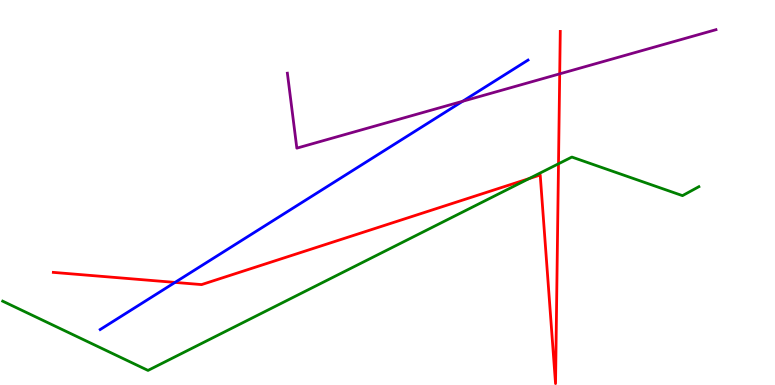[{'lines': ['blue', 'red'], 'intersections': [{'x': 2.26, 'y': 2.66}]}, {'lines': ['green', 'red'], 'intersections': [{'x': 6.83, 'y': 5.36}, {'x': 7.21, 'y': 5.75}]}, {'lines': ['purple', 'red'], 'intersections': [{'x': 7.22, 'y': 8.08}]}, {'lines': ['blue', 'green'], 'intersections': []}, {'lines': ['blue', 'purple'], 'intersections': [{'x': 5.97, 'y': 7.37}]}, {'lines': ['green', 'purple'], 'intersections': []}]